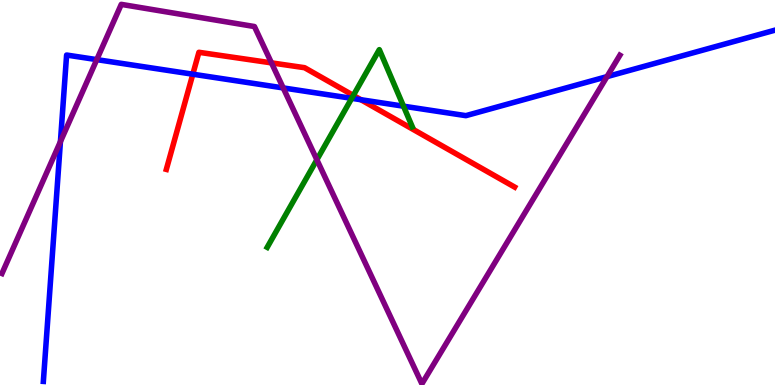[{'lines': ['blue', 'red'], 'intersections': [{'x': 2.49, 'y': 8.07}, {'x': 4.66, 'y': 7.41}]}, {'lines': ['green', 'red'], 'intersections': [{'x': 4.56, 'y': 7.52}]}, {'lines': ['purple', 'red'], 'intersections': [{'x': 3.5, 'y': 8.37}]}, {'lines': ['blue', 'green'], 'intersections': [{'x': 4.54, 'y': 7.45}, {'x': 5.21, 'y': 7.24}]}, {'lines': ['blue', 'purple'], 'intersections': [{'x': 0.78, 'y': 6.32}, {'x': 1.25, 'y': 8.45}, {'x': 3.65, 'y': 7.72}, {'x': 7.83, 'y': 8.01}]}, {'lines': ['green', 'purple'], 'intersections': [{'x': 4.09, 'y': 5.85}]}]